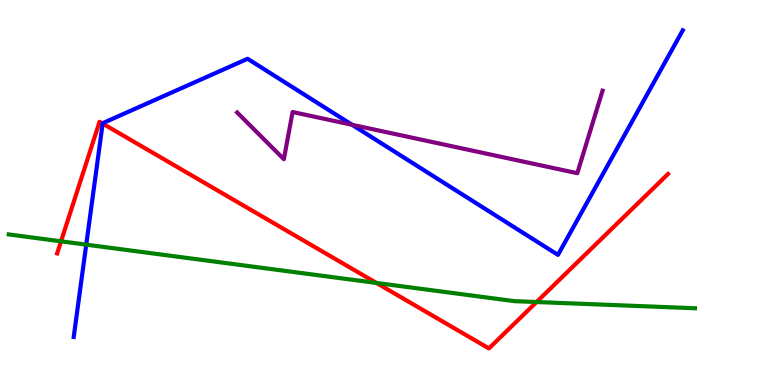[{'lines': ['blue', 'red'], 'intersections': [{'x': 1.32, 'y': 6.79}]}, {'lines': ['green', 'red'], 'intersections': [{'x': 0.788, 'y': 3.73}, {'x': 4.86, 'y': 2.65}, {'x': 6.92, 'y': 2.16}]}, {'lines': ['purple', 'red'], 'intersections': []}, {'lines': ['blue', 'green'], 'intersections': [{'x': 1.11, 'y': 3.65}]}, {'lines': ['blue', 'purple'], 'intersections': [{'x': 4.54, 'y': 6.76}]}, {'lines': ['green', 'purple'], 'intersections': []}]